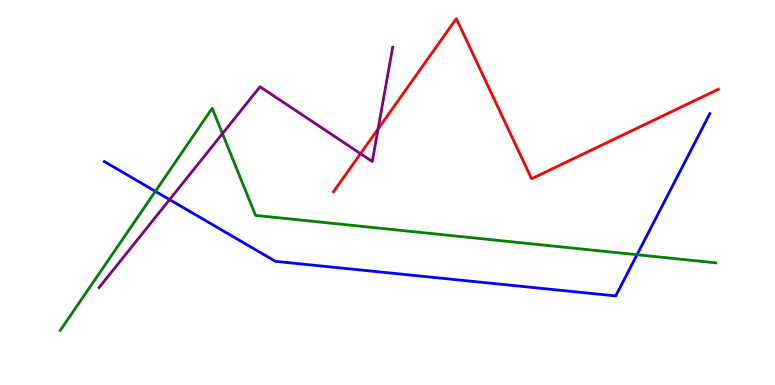[{'lines': ['blue', 'red'], 'intersections': []}, {'lines': ['green', 'red'], 'intersections': []}, {'lines': ['purple', 'red'], 'intersections': [{'x': 4.65, 'y': 6.01}, {'x': 4.88, 'y': 6.65}]}, {'lines': ['blue', 'green'], 'intersections': [{'x': 2.0, 'y': 5.03}, {'x': 8.22, 'y': 3.38}]}, {'lines': ['blue', 'purple'], 'intersections': [{'x': 2.19, 'y': 4.82}]}, {'lines': ['green', 'purple'], 'intersections': [{'x': 2.87, 'y': 6.53}]}]